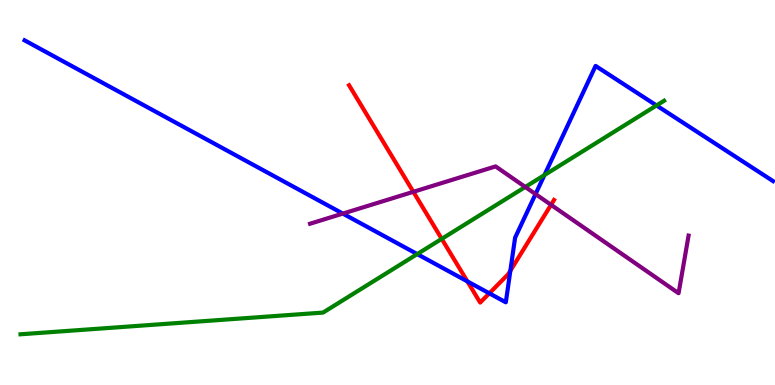[{'lines': ['blue', 'red'], 'intersections': [{'x': 6.03, 'y': 2.69}, {'x': 6.31, 'y': 2.38}, {'x': 6.59, 'y': 2.97}]}, {'lines': ['green', 'red'], 'intersections': [{'x': 5.7, 'y': 3.8}]}, {'lines': ['purple', 'red'], 'intersections': [{'x': 5.33, 'y': 5.02}, {'x': 7.11, 'y': 4.68}]}, {'lines': ['blue', 'green'], 'intersections': [{'x': 5.38, 'y': 3.4}, {'x': 7.03, 'y': 5.45}, {'x': 8.47, 'y': 7.26}]}, {'lines': ['blue', 'purple'], 'intersections': [{'x': 4.42, 'y': 4.45}, {'x': 6.91, 'y': 4.96}]}, {'lines': ['green', 'purple'], 'intersections': [{'x': 6.78, 'y': 5.14}]}]